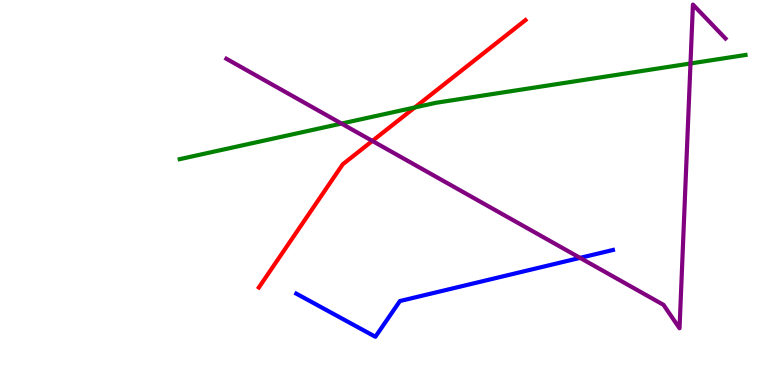[{'lines': ['blue', 'red'], 'intersections': []}, {'lines': ['green', 'red'], 'intersections': [{'x': 5.35, 'y': 7.21}]}, {'lines': ['purple', 'red'], 'intersections': [{'x': 4.8, 'y': 6.34}]}, {'lines': ['blue', 'green'], 'intersections': []}, {'lines': ['blue', 'purple'], 'intersections': [{'x': 7.48, 'y': 3.3}]}, {'lines': ['green', 'purple'], 'intersections': [{'x': 4.41, 'y': 6.79}, {'x': 8.91, 'y': 8.35}]}]